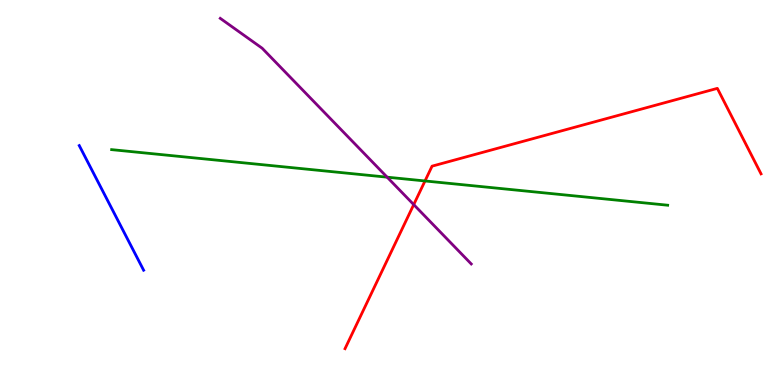[{'lines': ['blue', 'red'], 'intersections': []}, {'lines': ['green', 'red'], 'intersections': [{'x': 5.48, 'y': 5.3}]}, {'lines': ['purple', 'red'], 'intersections': [{'x': 5.34, 'y': 4.69}]}, {'lines': ['blue', 'green'], 'intersections': []}, {'lines': ['blue', 'purple'], 'intersections': []}, {'lines': ['green', 'purple'], 'intersections': [{'x': 5.0, 'y': 5.4}]}]